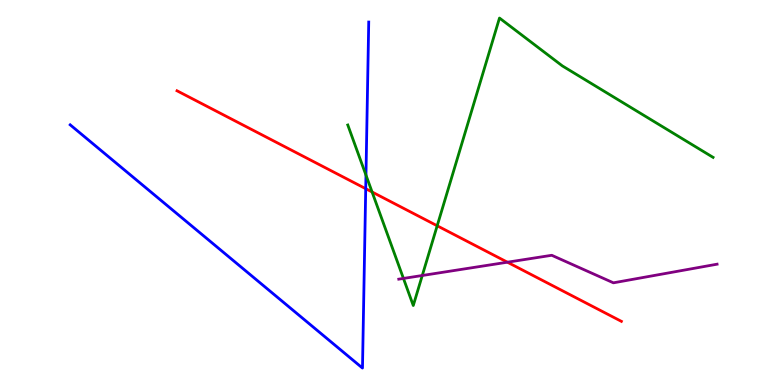[{'lines': ['blue', 'red'], 'intersections': [{'x': 4.72, 'y': 5.1}]}, {'lines': ['green', 'red'], 'intersections': [{'x': 4.8, 'y': 5.01}, {'x': 5.64, 'y': 4.14}]}, {'lines': ['purple', 'red'], 'intersections': [{'x': 6.55, 'y': 3.19}]}, {'lines': ['blue', 'green'], 'intersections': [{'x': 4.72, 'y': 5.45}]}, {'lines': ['blue', 'purple'], 'intersections': []}, {'lines': ['green', 'purple'], 'intersections': [{'x': 5.21, 'y': 2.77}, {'x': 5.45, 'y': 2.84}]}]